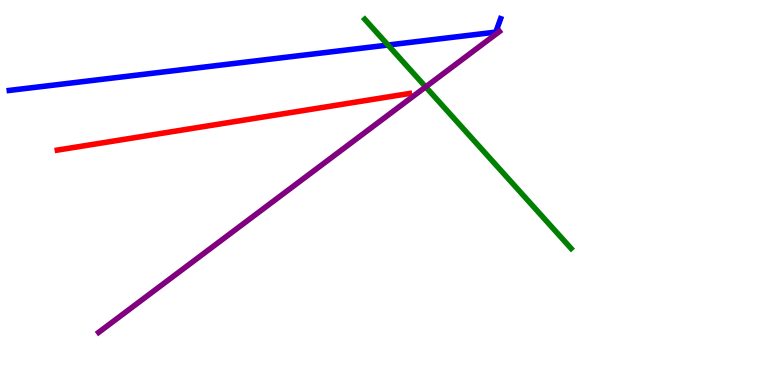[{'lines': ['blue', 'red'], 'intersections': []}, {'lines': ['green', 'red'], 'intersections': []}, {'lines': ['purple', 'red'], 'intersections': []}, {'lines': ['blue', 'green'], 'intersections': [{'x': 5.01, 'y': 8.83}]}, {'lines': ['blue', 'purple'], 'intersections': []}, {'lines': ['green', 'purple'], 'intersections': [{'x': 5.49, 'y': 7.74}]}]